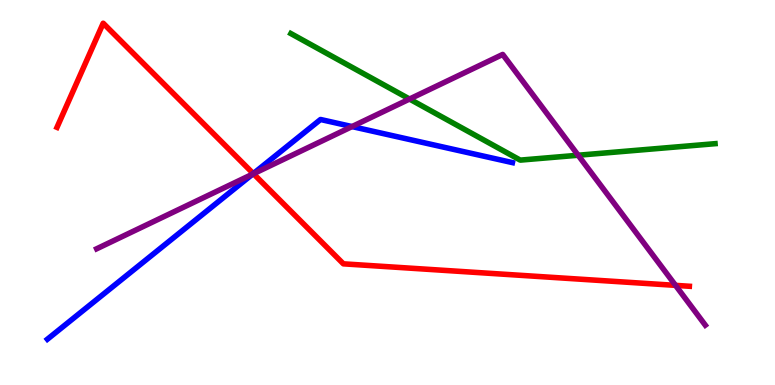[{'lines': ['blue', 'red'], 'intersections': [{'x': 3.27, 'y': 5.49}]}, {'lines': ['green', 'red'], 'intersections': []}, {'lines': ['purple', 'red'], 'intersections': [{'x': 3.27, 'y': 5.49}, {'x': 8.72, 'y': 2.59}]}, {'lines': ['blue', 'green'], 'intersections': []}, {'lines': ['blue', 'purple'], 'intersections': [{'x': 3.26, 'y': 5.48}, {'x': 4.54, 'y': 6.71}]}, {'lines': ['green', 'purple'], 'intersections': [{'x': 5.28, 'y': 7.43}, {'x': 7.46, 'y': 5.97}]}]